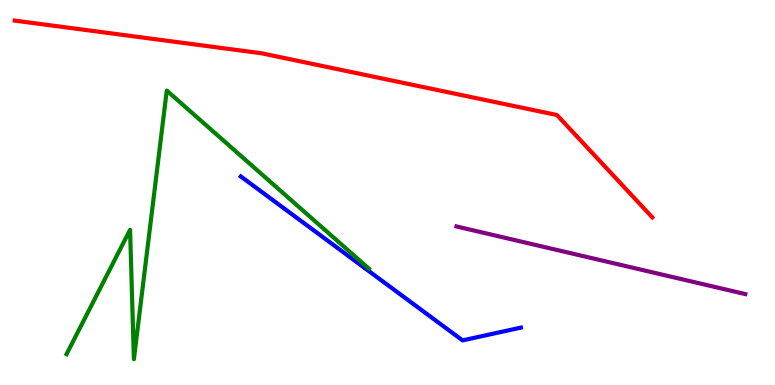[{'lines': ['blue', 'red'], 'intersections': []}, {'lines': ['green', 'red'], 'intersections': []}, {'lines': ['purple', 'red'], 'intersections': []}, {'lines': ['blue', 'green'], 'intersections': []}, {'lines': ['blue', 'purple'], 'intersections': []}, {'lines': ['green', 'purple'], 'intersections': []}]